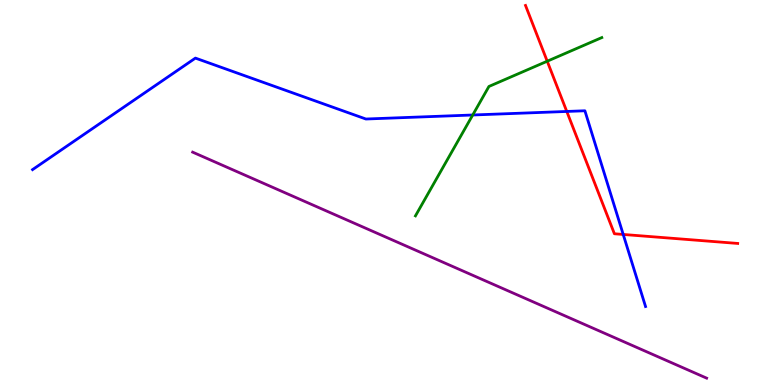[{'lines': ['blue', 'red'], 'intersections': [{'x': 7.31, 'y': 7.11}, {'x': 8.04, 'y': 3.91}]}, {'lines': ['green', 'red'], 'intersections': [{'x': 7.06, 'y': 8.41}]}, {'lines': ['purple', 'red'], 'intersections': []}, {'lines': ['blue', 'green'], 'intersections': [{'x': 6.1, 'y': 7.01}]}, {'lines': ['blue', 'purple'], 'intersections': []}, {'lines': ['green', 'purple'], 'intersections': []}]